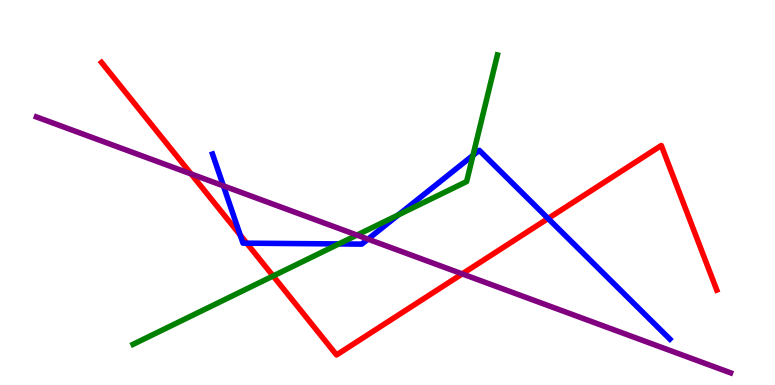[{'lines': ['blue', 'red'], 'intersections': [{'x': 3.1, 'y': 3.89}, {'x': 3.18, 'y': 3.68}, {'x': 7.07, 'y': 4.32}]}, {'lines': ['green', 'red'], 'intersections': [{'x': 3.52, 'y': 2.83}]}, {'lines': ['purple', 'red'], 'intersections': [{'x': 2.47, 'y': 5.48}, {'x': 5.96, 'y': 2.89}]}, {'lines': ['blue', 'green'], 'intersections': [{'x': 4.37, 'y': 3.66}, {'x': 5.14, 'y': 4.42}, {'x': 6.1, 'y': 5.96}]}, {'lines': ['blue', 'purple'], 'intersections': [{'x': 2.88, 'y': 5.17}, {'x': 4.75, 'y': 3.79}]}, {'lines': ['green', 'purple'], 'intersections': [{'x': 4.61, 'y': 3.89}]}]